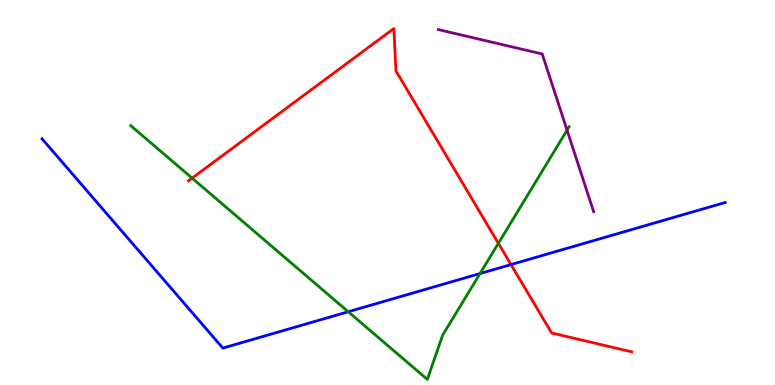[{'lines': ['blue', 'red'], 'intersections': [{'x': 6.59, 'y': 3.13}]}, {'lines': ['green', 'red'], 'intersections': [{'x': 2.48, 'y': 5.37}, {'x': 6.43, 'y': 3.68}]}, {'lines': ['purple', 'red'], 'intersections': []}, {'lines': ['blue', 'green'], 'intersections': [{'x': 4.49, 'y': 1.9}, {'x': 6.19, 'y': 2.89}]}, {'lines': ['blue', 'purple'], 'intersections': []}, {'lines': ['green', 'purple'], 'intersections': [{'x': 7.32, 'y': 6.62}]}]